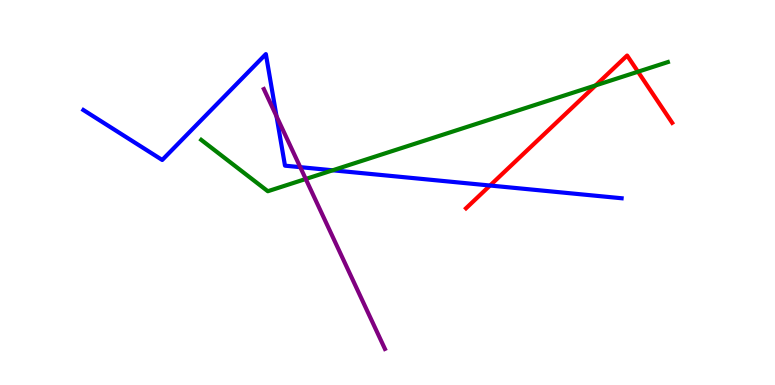[{'lines': ['blue', 'red'], 'intersections': [{'x': 6.32, 'y': 5.18}]}, {'lines': ['green', 'red'], 'intersections': [{'x': 7.69, 'y': 7.78}, {'x': 8.23, 'y': 8.14}]}, {'lines': ['purple', 'red'], 'intersections': []}, {'lines': ['blue', 'green'], 'intersections': [{'x': 4.29, 'y': 5.58}]}, {'lines': ['blue', 'purple'], 'intersections': [{'x': 3.57, 'y': 6.98}, {'x': 3.87, 'y': 5.66}]}, {'lines': ['green', 'purple'], 'intersections': [{'x': 3.95, 'y': 5.35}]}]